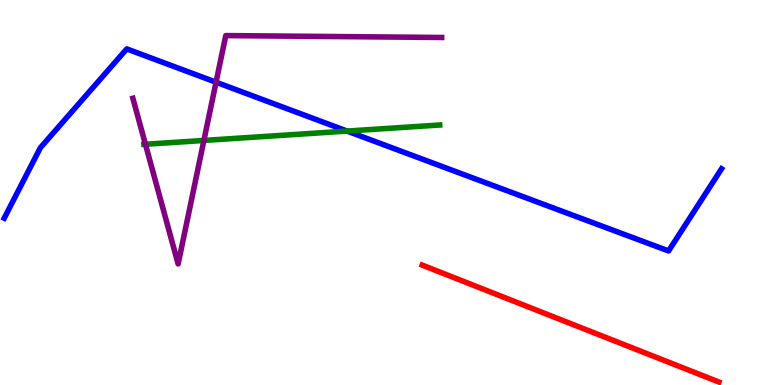[{'lines': ['blue', 'red'], 'intersections': []}, {'lines': ['green', 'red'], 'intersections': []}, {'lines': ['purple', 'red'], 'intersections': []}, {'lines': ['blue', 'green'], 'intersections': [{'x': 4.48, 'y': 6.6}]}, {'lines': ['blue', 'purple'], 'intersections': [{'x': 2.79, 'y': 7.86}]}, {'lines': ['green', 'purple'], 'intersections': [{'x': 1.88, 'y': 6.25}, {'x': 2.63, 'y': 6.35}]}]